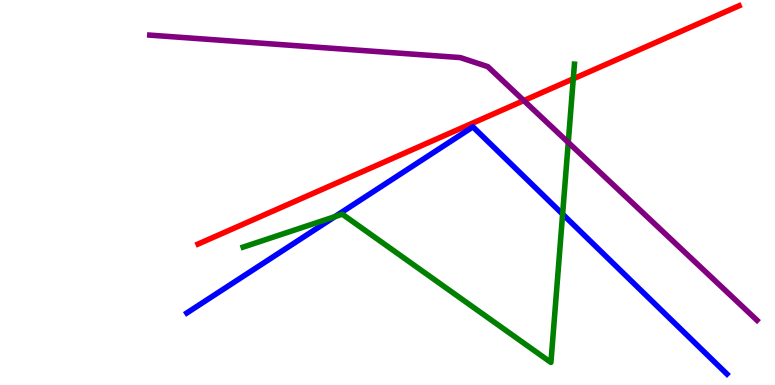[{'lines': ['blue', 'red'], 'intersections': []}, {'lines': ['green', 'red'], 'intersections': [{'x': 7.4, 'y': 7.95}]}, {'lines': ['purple', 'red'], 'intersections': [{'x': 6.76, 'y': 7.39}]}, {'lines': ['blue', 'green'], 'intersections': [{'x': 4.32, 'y': 4.37}, {'x': 7.26, 'y': 4.44}]}, {'lines': ['blue', 'purple'], 'intersections': []}, {'lines': ['green', 'purple'], 'intersections': [{'x': 7.33, 'y': 6.3}]}]